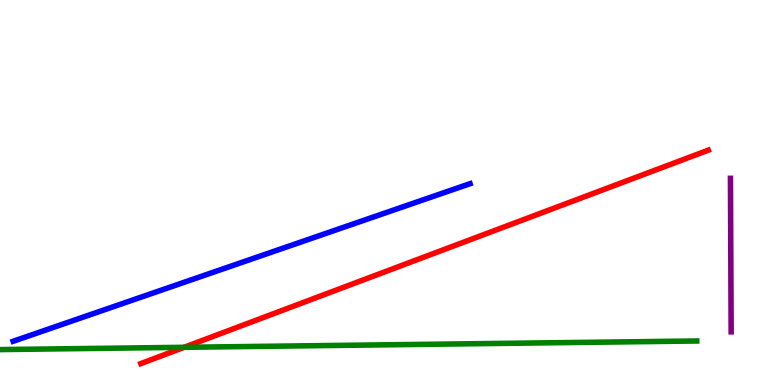[{'lines': ['blue', 'red'], 'intersections': []}, {'lines': ['green', 'red'], 'intersections': [{'x': 2.38, 'y': 0.979}]}, {'lines': ['purple', 'red'], 'intersections': []}, {'lines': ['blue', 'green'], 'intersections': []}, {'lines': ['blue', 'purple'], 'intersections': []}, {'lines': ['green', 'purple'], 'intersections': []}]